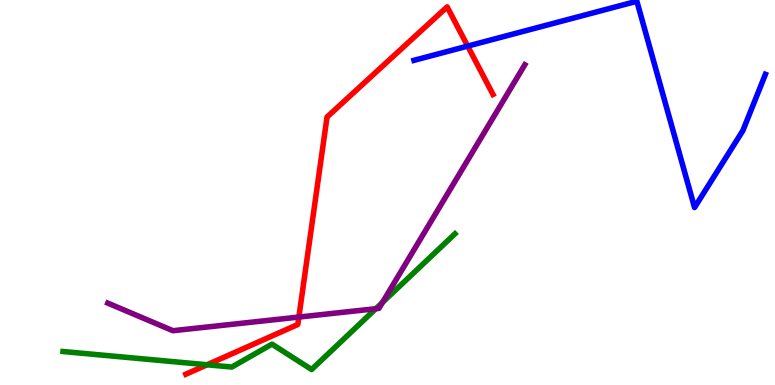[{'lines': ['blue', 'red'], 'intersections': [{'x': 6.03, 'y': 8.8}]}, {'lines': ['green', 'red'], 'intersections': [{'x': 2.67, 'y': 0.525}]}, {'lines': ['purple', 'red'], 'intersections': [{'x': 3.86, 'y': 1.76}]}, {'lines': ['blue', 'green'], 'intersections': []}, {'lines': ['blue', 'purple'], 'intersections': []}, {'lines': ['green', 'purple'], 'intersections': [{'x': 4.85, 'y': 1.98}, {'x': 4.94, 'y': 2.15}]}]